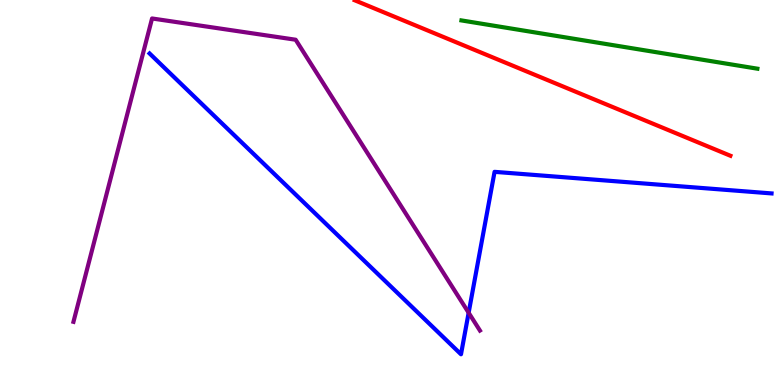[{'lines': ['blue', 'red'], 'intersections': []}, {'lines': ['green', 'red'], 'intersections': []}, {'lines': ['purple', 'red'], 'intersections': []}, {'lines': ['blue', 'green'], 'intersections': []}, {'lines': ['blue', 'purple'], 'intersections': [{'x': 6.05, 'y': 1.88}]}, {'lines': ['green', 'purple'], 'intersections': []}]